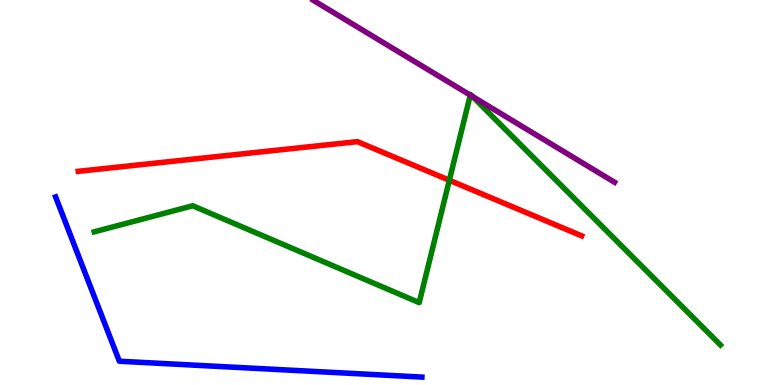[{'lines': ['blue', 'red'], 'intersections': []}, {'lines': ['green', 'red'], 'intersections': [{'x': 5.8, 'y': 5.32}]}, {'lines': ['purple', 'red'], 'intersections': []}, {'lines': ['blue', 'green'], 'intersections': []}, {'lines': ['blue', 'purple'], 'intersections': []}, {'lines': ['green', 'purple'], 'intersections': [{'x': 6.07, 'y': 7.53}, {'x': 6.1, 'y': 7.5}]}]